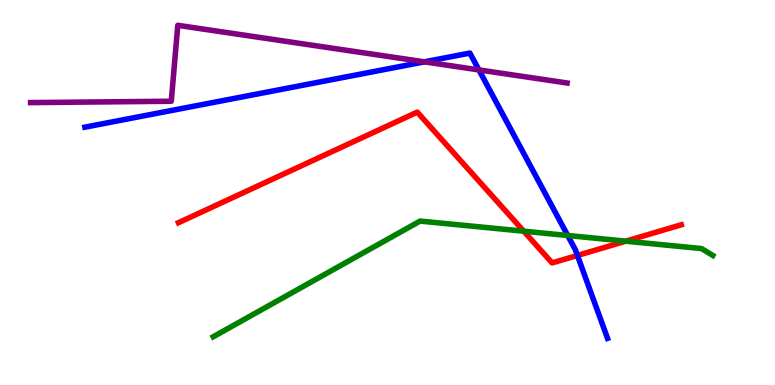[{'lines': ['blue', 'red'], 'intersections': [{'x': 7.45, 'y': 3.36}]}, {'lines': ['green', 'red'], 'intersections': [{'x': 6.76, 'y': 3.99}, {'x': 8.07, 'y': 3.74}]}, {'lines': ['purple', 'red'], 'intersections': []}, {'lines': ['blue', 'green'], 'intersections': [{'x': 7.33, 'y': 3.88}]}, {'lines': ['blue', 'purple'], 'intersections': [{'x': 5.48, 'y': 8.39}, {'x': 6.18, 'y': 8.18}]}, {'lines': ['green', 'purple'], 'intersections': []}]